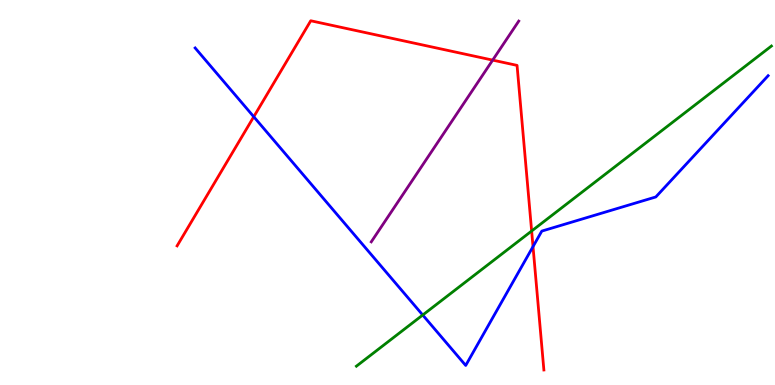[{'lines': ['blue', 'red'], 'intersections': [{'x': 3.27, 'y': 6.97}, {'x': 6.88, 'y': 3.59}]}, {'lines': ['green', 'red'], 'intersections': [{'x': 6.86, 'y': 4.0}]}, {'lines': ['purple', 'red'], 'intersections': [{'x': 6.36, 'y': 8.44}]}, {'lines': ['blue', 'green'], 'intersections': [{'x': 5.45, 'y': 1.82}]}, {'lines': ['blue', 'purple'], 'intersections': []}, {'lines': ['green', 'purple'], 'intersections': []}]